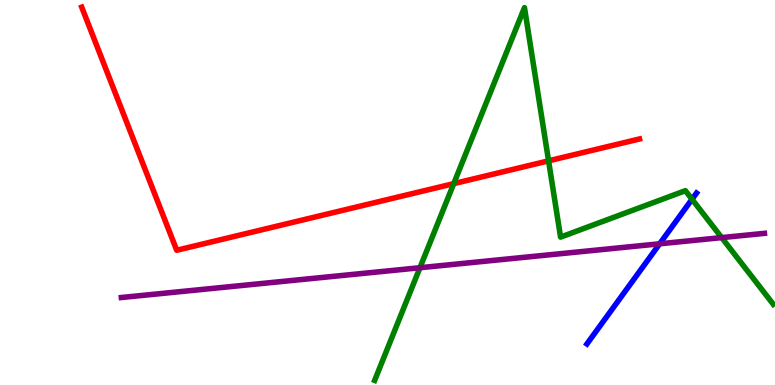[{'lines': ['blue', 'red'], 'intersections': []}, {'lines': ['green', 'red'], 'intersections': [{'x': 5.85, 'y': 5.23}, {'x': 7.08, 'y': 5.82}]}, {'lines': ['purple', 'red'], 'intersections': []}, {'lines': ['blue', 'green'], 'intersections': [{'x': 8.93, 'y': 4.82}]}, {'lines': ['blue', 'purple'], 'intersections': [{'x': 8.51, 'y': 3.67}]}, {'lines': ['green', 'purple'], 'intersections': [{'x': 5.42, 'y': 3.05}, {'x': 9.31, 'y': 3.83}]}]